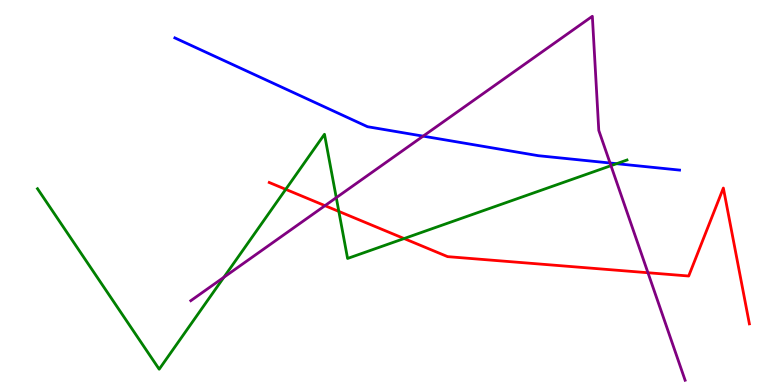[{'lines': ['blue', 'red'], 'intersections': []}, {'lines': ['green', 'red'], 'intersections': [{'x': 3.69, 'y': 5.08}, {'x': 4.37, 'y': 4.51}, {'x': 5.21, 'y': 3.8}]}, {'lines': ['purple', 'red'], 'intersections': [{'x': 4.19, 'y': 4.66}, {'x': 8.36, 'y': 2.92}]}, {'lines': ['blue', 'green'], 'intersections': [{'x': 7.96, 'y': 5.75}]}, {'lines': ['blue', 'purple'], 'intersections': [{'x': 5.46, 'y': 6.46}, {'x': 7.87, 'y': 5.77}]}, {'lines': ['green', 'purple'], 'intersections': [{'x': 2.89, 'y': 2.8}, {'x': 4.34, 'y': 4.87}, {'x': 7.88, 'y': 5.7}]}]